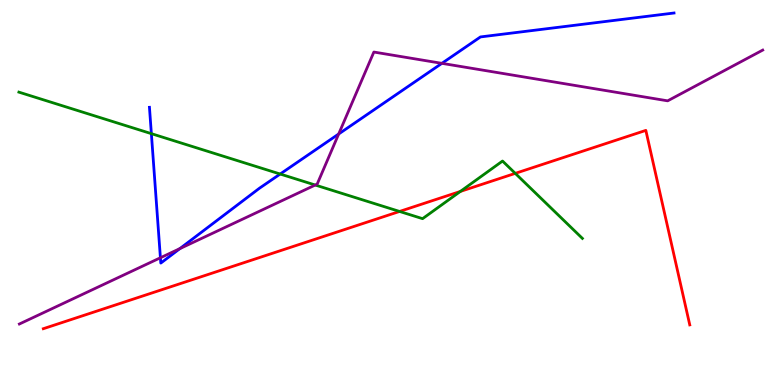[{'lines': ['blue', 'red'], 'intersections': []}, {'lines': ['green', 'red'], 'intersections': [{'x': 5.16, 'y': 4.51}, {'x': 5.94, 'y': 5.03}, {'x': 6.65, 'y': 5.5}]}, {'lines': ['purple', 'red'], 'intersections': []}, {'lines': ['blue', 'green'], 'intersections': [{'x': 1.95, 'y': 6.53}, {'x': 3.62, 'y': 5.48}]}, {'lines': ['blue', 'purple'], 'intersections': [{'x': 2.07, 'y': 3.3}, {'x': 2.32, 'y': 3.54}, {'x': 4.37, 'y': 6.52}, {'x': 5.7, 'y': 8.35}]}, {'lines': ['green', 'purple'], 'intersections': [{'x': 4.07, 'y': 5.19}]}]